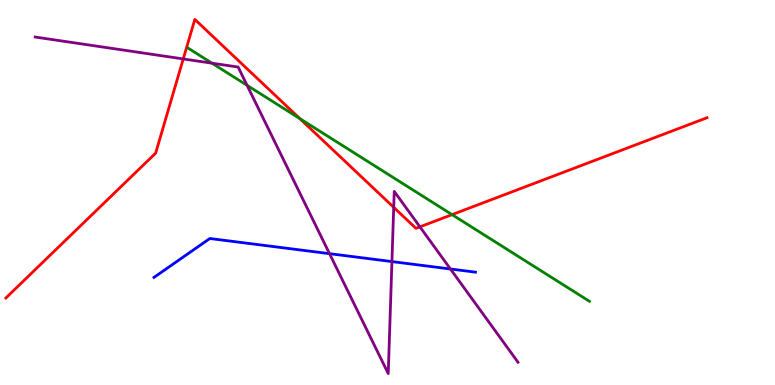[{'lines': ['blue', 'red'], 'intersections': []}, {'lines': ['green', 'red'], 'intersections': [{'x': 3.87, 'y': 6.92}, {'x': 5.83, 'y': 4.43}]}, {'lines': ['purple', 'red'], 'intersections': [{'x': 2.36, 'y': 8.47}, {'x': 5.08, 'y': 4.61}, {'x': 5.42, 'y': 4.11}]}, {'lines': ['blue', 'green'], 'intersections': []}, {'lines': ['blue', 'purple'], 'intersections': [{'x': 4.25, 'y': 3.41}, {'x': 5.06, 'y': 3.21}, {'x': 5.81, 'y': 3.01}]}, {'lines': ['green', 'purple'], 'intersections': [{'x': 2.74, 'y': 8.36}, {'x': 3.19, 'y': 7.78}]}]